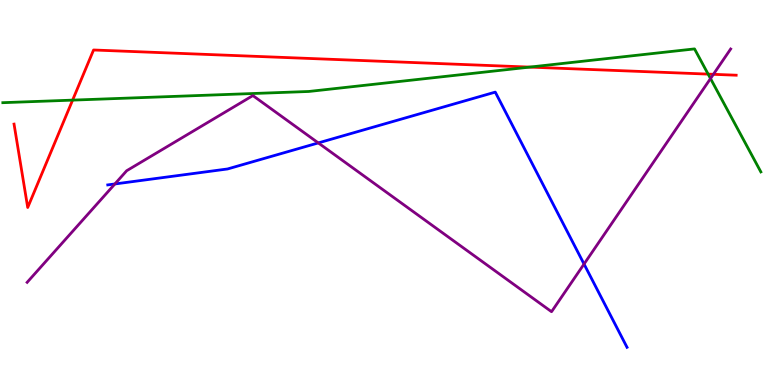[{'lines': ['blue', 'red'], 'intersections': []}, {'lines': ['green', 'red'], 'intersections': [{'x': 0.937, 'y': 7.4}, {'x': 6.83, 'y': 8.26}, {'x': 9.14, 'y': 8.08}]}, {'lines': ['purple', 'red'], 'intersections': [{'x': 9.21, 'y': 8.07}]}, {'lines': ['blue', 'green'], 'intersections': []}, {'lines': ['blue', 'purple'], 'intersections': [{'x': 1.48, 'y': 5.22}, {'x': 4.11, 'y': 6.29}, {'x': 7.54, 'y': 3.14}]}, {'lines': ['green', 'purple'], 'intersections': [{'x': 9.17, 'y': 7.96}]}]